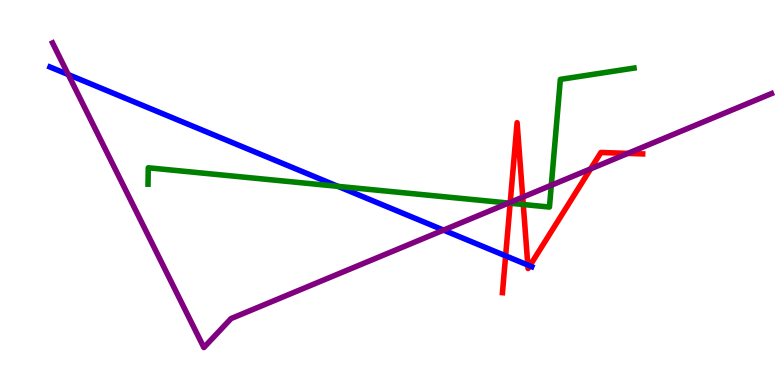[{'lines': ['blue', 'red'], 'intersections': [{'x': 6.52, 'y': 3.35}, {'x': 6.81, 'y': 3.12}, {'x': 6.84, 'y': 3.09}]}, {'lines': ['green', 'red'], 'intersections': [{'x': 6.58, 'y': 4.72}, {'x': 6.75, 'y': 4.69}]}, {'lines': ['purple', 'red'], 'intersections': [{'x': 6.58, 'y': 4.74}, {'x': 6.74, 'y': 4.88}, {'x': 7.62, 'y': 5.61}, {'x': 8.1, 'y': 6.02}]}, {'lines': ['blue', 'green'], 'intersections': [{'x': 4.36, 'y': 5.16}]}, {'lines': ['blue', 'purple'], 'intersections': [{'x': 0.881, 'y': 8.06}, {'x': 5.72, 'y': 4.02}]}, {'lines': ['green', 'purple'], 'intersections': [{'x': 6.56, 'y': 4.73}, {'x': 7.11, 'y': 5.19}]}]